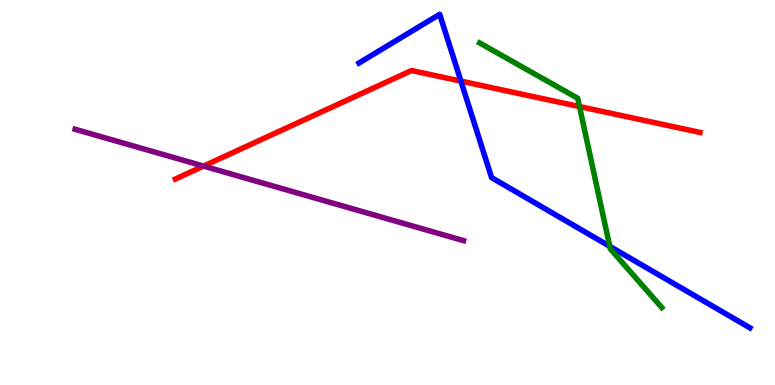[{'lines': ['blue', 'red'], 'intersections': [{'x': 5.95, 'y': 7.89}]}, {'lines': ['green', 'red'], 'intersections': [{'x': 7.48, 'y': 7.23}]}, {'lines': ['purple', 'red'], 'intersections': [{'x': 2.63, 'y': 5.69}]}, {'lines': ['blue', 'green'], 'intersections': [{'x': 7.87, 'y': 3.6}]}, {'lines': ['blue', 'purple'], 'intersections': []}, {'lines': ['green', 'purple'], 'intersections': []}]